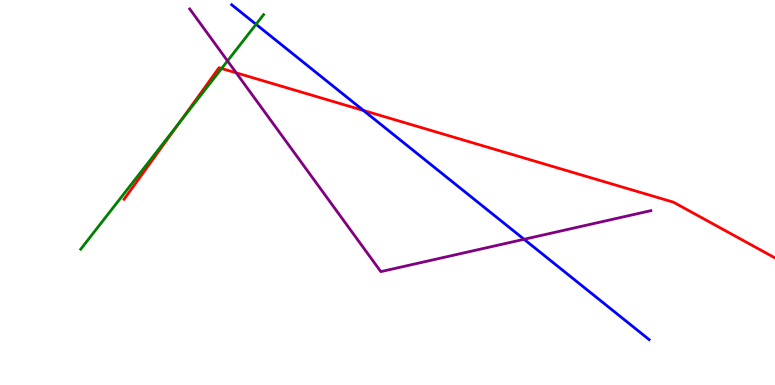[{'lines': ['blue', 'red'], 'intersections': [{'x': 4.69, 'y': 7.13}]}, {'lines': ['green', 'red'], 'intersections': [{'x': 2.32, 'y': 6.82}, {'x': 2.86, 'y': 8.22}]}, {'lines': ['purple', 'red'], 'intersections': [{'x': 3.05, 'y': 8.11}]}, {'lines': ['blue', 'green'], 'intersections': [{'x': 3.3, 'y': 9.37}]}, {'lines': ['blue', 'purple'], 'intersections': [{'x': 6.76, 'y': 3.78}]}, {'lines': ['green', 'purple'], 'intersections': [{'x': 2.94, 'y': 8.42}]}]